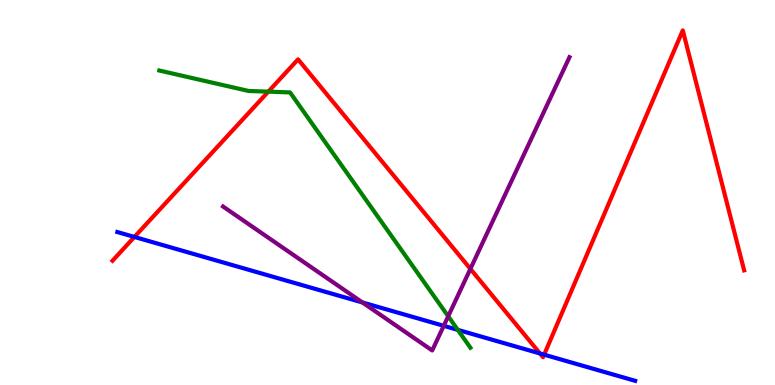[{'lines': ['blue', 'red'], 'intersections': [{'x': 1.73, 'y': 3.85}, {'x': 6.97, 'y': 0.819}, {'x': 7.02, 'y': 0.788}]}, {'lines': ['green', 'red'], 'intersections': [{'x': 3.46, 'y': 7.62}]}, {'lines': ['purple', 'red'], 'intersections': [{'x': 6.07, 'y': 3.02}]}, {'lines': ['blue', 'green'], 'intersections': [{'x': 5.91, 'y': 1.43}]}, {'lines': ['blue', 'purple'], 'intersections': [{'x': 4.68, 'y': 2.14}, {'x': 5.73, 'y': 1.54}]}, {'lines': ['green', 'purple'], 'intersections': [{'x': 5.78, 'y': 1.78}]}]